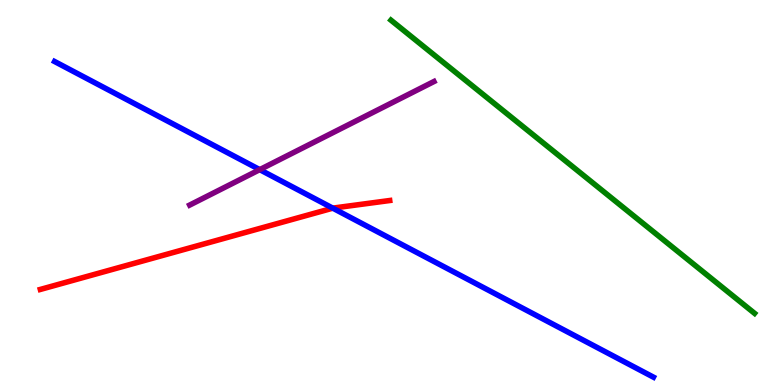[{'lines': ['blue', 'red'], 'intersections': [{'x': 4.29, 'y': 4.59}]}, {'lines': ['green', 'red'], 'intersections': []}, {'lines': ['purple', 'red'], 'intersections': []}, {'lines': ['blue', 'green'], 'intersections': []}, {'lines': ['blue', 'purple'], 'intersections': [{'x': 3.35, 'y': 5.59}]}, {'lines': ['green', 'purple'], 'intersections': []}]